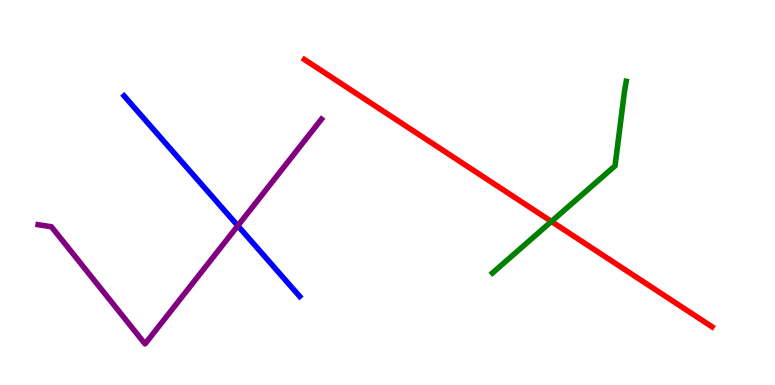[{'lines': ['blue', 'red'], 'intersections': []}, {'lines': ['green', 'red'], 'intersections': [{'x': 7.12, 'y': 4.25}]}, {'lines': ['purple', 'red'], 'intersections': []}, {'lines': ['blue', 'green'], 'intersections': []}, {'lines': ['blue', 'purple'], 'intersections': [{'x': 3.07, 'y': 4.14}]}, {'lines': ['green', 'purple'], 'intersections': []}]